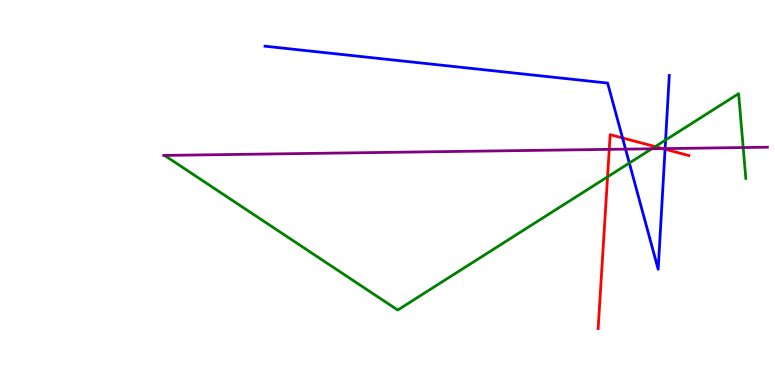[{'lines': ['blue', 'red'], 'intersections': [{'x': 8.03, 'y': 6.42}, {'x': 8.58, 'y': 6.12}]}, {'lines': ['green', 'red'], 'intersections': [{'x': 7.84, 'y': 5.41}, {'x': 8.45, 'y': 6.19}]}, {'lines': ['purple', 'red'], 'intersections': [{'x': 7.86, 'y': 6.12}, {'x': 8.55, 'y': 6.14}]}, {'lines': ['blue', 'green'], 'intersections': [{'x': 8.12, 'y': 5.77}, {'x': 8.59, 'y': 6.36}]}, {'lines': ['blue', 'purple'], 'intersections': [{'x': 8.07, 'y': 6.13}, {'x': 8.58, 'y': 6.14}]}, {'lines': ['green', 'purple'], 'intersections': [{'x': 8.41, 'y': 6.14}, {'x': 9.59, 'y': 6.17}]}]